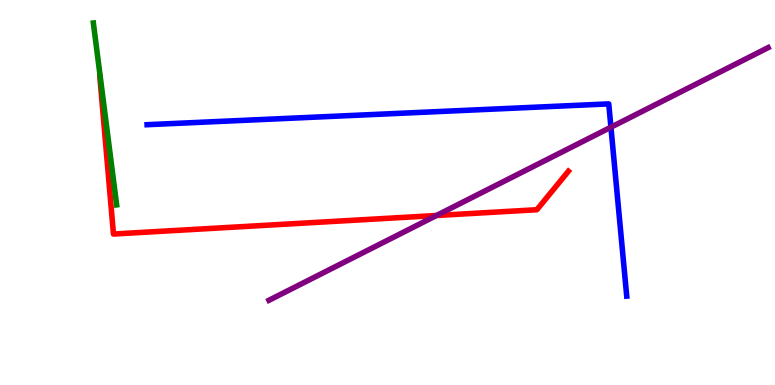[{'lines': ['blue', 'red'], 'intersections': []}, {'lines': ['green', 'red'], 'intersections': []}, {'lines': ['purple', 'red'], 'intersections': [{'x': 5.63, 'y': 4.4}]}, {'lines': ['blue', 'green'], 'intersections': []}, {'lines': ['blue', 'purple'], 'intersections': [{'x': 7.88, 'y': 6.7}]}, {'lines': ['green', 'purple'], 'intersections': []}]